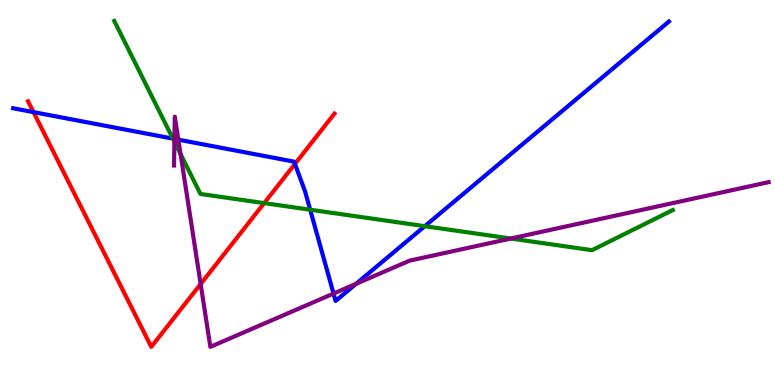[{'lines': ['blue', 'red'], 'intersections': [{'x': 0.432, 'y': 7.09}, {'x': 3.81, 'y': 5.74}]}, {'lines': ['green', 'red'], 'intersections': [{'x': 3.41, 'y': 4.72}]}, {'lines': ['purple', 'red'], 'intersections': [{'x': 2.59, 'y': 2.62}]}, {'lines': ['blue', 'green'], 'intersections': [{'x': 2.23, 'y': 6.4}, {'x': 4.0, 'y': 4.55}, {'x': 5.48, 'y': 4.13}]}, {'lines': ['blue', 'purple'], 'intersections': [{'x': 2.25, 'y': 6.39}, {'x': 2.3, 'y': 6.37}, {'x': 4.3, 'y': 2.37}, {'x': 4.59, 'y': 2.63}]}, {'lines': ['green', 'purple'], 'intersections': [{'x': 2.25, 'y': 6.32}, {'x': 2.33, 'y': 6.0}, {'x': 6.59, 'y': 3.8}]}]